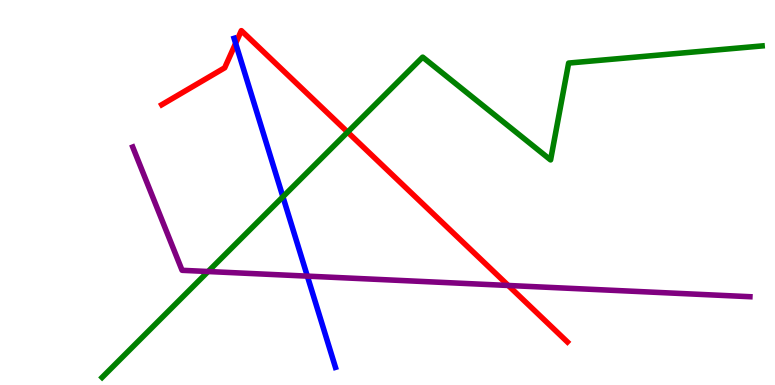[{'lines': ['blue', 'red'], 'intersections': [{'x': 3.04, 'y': 8.87}]}, {'lines': ['green', 'red'], 'intersections': [{'x': 4.49, 'y': 6.57}]}, {'lines': ['purple', 'red'], 'intersections': [{'x': 6.56, 'y': 2.59}]}, {'lines': ['blue', 'green'], 'intersections': [{'x': 3.65, 'y': 4.89}]}, {'lines': ['blue', 'purple'], 'intersections': [{'x': 3.97, 'y': 2.83}]}, {'lines': ['green', 'purple'], 'intersections': [{'x': 2.69, 'y': 2.95}]}]